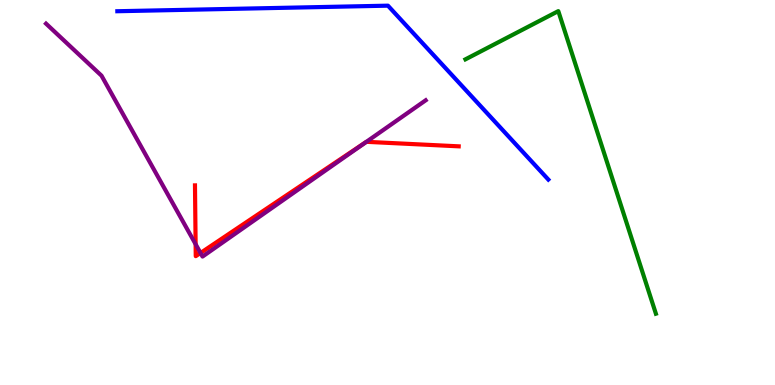[{'lines': ['blue', 'red'], 'intersections': []}, {'lines': ['green', 'red'], 'intersections': []}, {'lines': ['purple', 'red'], 'intersections': [{'x': 2.52, 'y': 3.66}, {'x': 2.59, 'y': 3.43}, {'x': 4.73, 'y': 6.32}]}, {'lines': ['blue', 'green'], 'intersections': []}, {'lines': ['blue', 'purple'], 'intersections': []}, {'lines': ['green', 'purple'], 'intersections': []}]